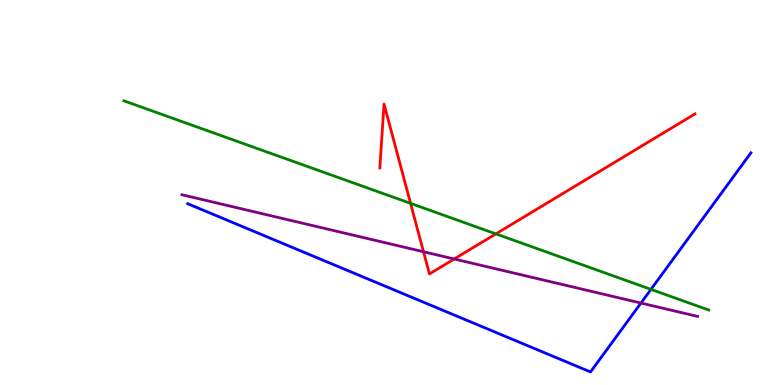[{'lines': ['blue', 'red'], 'intersections': []}, {'lines': ['green', 'red'], 'intersections': [{'x': 5.3, 'y': 4.72}, {'x': 6.4, 'y': 3.93}]}, {'lines': ['purple', 'red'], 'intersections': [{'x': 5.46, 'y': 3.46}, {'x': 5.86, 'y': 3.27}]}, {'lines': ['blue', 'green'], 'intersections': [{'x': 8.4, 'y': 2.48}]}, {'lines': ['blue', 'purple'], 'intersections': [{'x': 8.27, 'y': 2.13}]}, {'lines': ['green', 'purple'], 'intersections': []}]